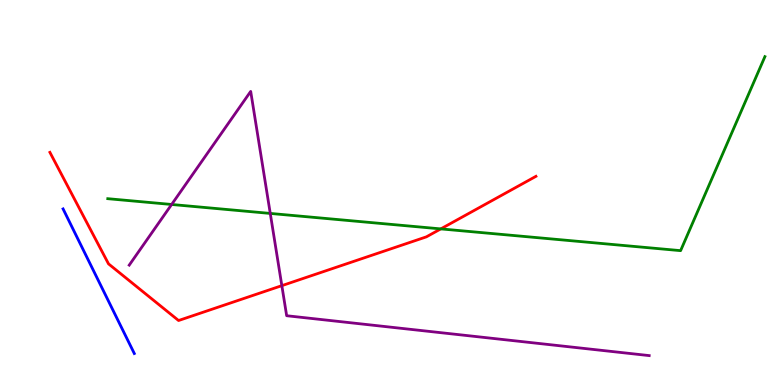[{'lines': ['blue', 'red'], 'intersections': []}, {'lines': ['green', 'red'], 'intersections': [{'x': 5.69, 'y': 4.05}]}, {'lines': ['purple', 'red'], 'intersections': [{'x': 3.64, 'y': 2.58}]}, {'lines': ['blue', 'green'], 'intersections': []}, {'lines': ['blue', 'purple'], 'intersections': []}, {'lines': ['green', 'purple'], 'intersections': [{'x': 2.21, 'y': 4.69}, {'x': 3.49, 'y': 4.46}]}]